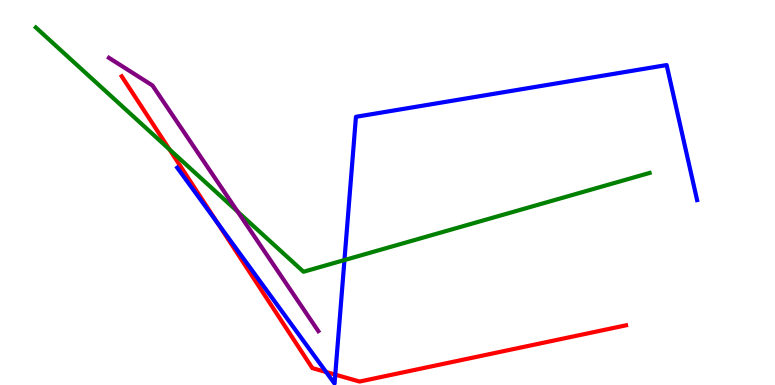[{'lines': ['blue', 'red'], 'intersections': [{'x': 2.81, 'y': 4.21}, {'x': 4.21, 'y': 0.337}, {'x': 4.33, 'y': 0.269}]}, {'lines': ['green', 'red'], 'intersections': [{'x': 2.19, 'y': 6.12}]}, {'lines': ['purple', 'red'], 'intersections': []}, {'lines': ['blue', 'green'], 'intersections': [{'x': 4.44, 'y': 3.25}]}, {'lines': ['blue', 'purple'], 'intersections': []}, {'lines': ['green', 'purple'], 'intersections': [{'x': 3.07, 'y': 4.5}]}]